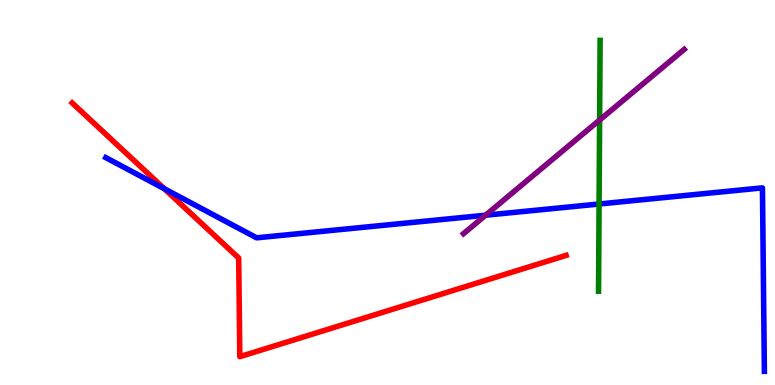[{'lines': ['blue', 'red'], 'intersections': [{'x': 2.12, 'y': 5.1}]}, {'lines': ['green', 'red'], 'intersections': []}, {'lines': ['purple', 'red'], 'intersections': []}, {'lines': ['blue', 'green'], 'intersections': [{'x': 7.73, 'y': 4.7}]}, {'lines': ['blue', 'purple'], 'intersections': [{'x': 6.27, 'y': 4.41}]}, {'lines': ['green', 'purple'], 'intersections': [{'x': 7.74, 'y': 6.88}]}]